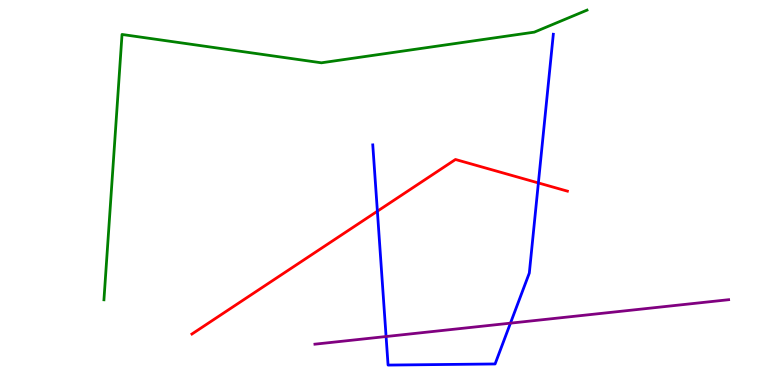[{'lines': ['blue', 'red'], 'intersections': [{'x': 4.87, 'y': 4.51}, {'x': 6.95, 'y': 5.25}]}, {'lines': ['green', 'red'], 'intersections': []}, {'lines': ['purple', 'red'], 'intersections': []}, {'lines': ['blue', 'green'], 'intersections': []}, {'lines': ['blue', 'purple'], 'intersections': [{'x': 4.98, 'y': 1.26}, {'x': 6.59, 'y': 1.61}]}, {'lines': ['green', 'purple'], 'intersections': []}]